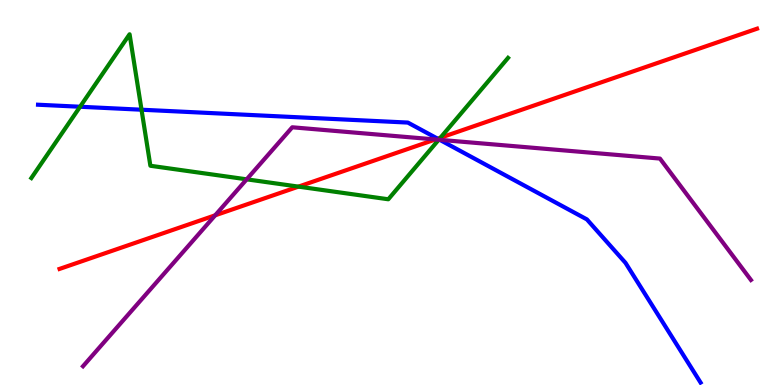[{'lines': ['blue', 'red'], 'intersections': [{'x': 5.65, 'y': 6.4}]}, {'lines': ['green', 'red'], 'intersections': [{'x': 3.85, 'y': 5.15}, {'x': 5.68, 'y': 6.42}]}, {'lines': ['purple', 'red'], 'intersections': [{'x': 2.78, 'y': 4.41}, {'x': 5.62, 'y': 6.38}]}, {'lines': ['blue', 'green'], 'intersections': [{'x': 1.03, 'y': 7.23}, {'x': 1.83, 'y': 7.15}, {'x': 5.66, 'y': 6.38}]}, {'lines': ['blue', 'purple'], 'intersections': [{'x': 5.67, 'y': 6.37}]}, {'lines': ['green', 'purple'], 'intersections': [{'x': 3.18, 'y': 5.34}, {'x': 5.66, 'y': 6.37}]}]